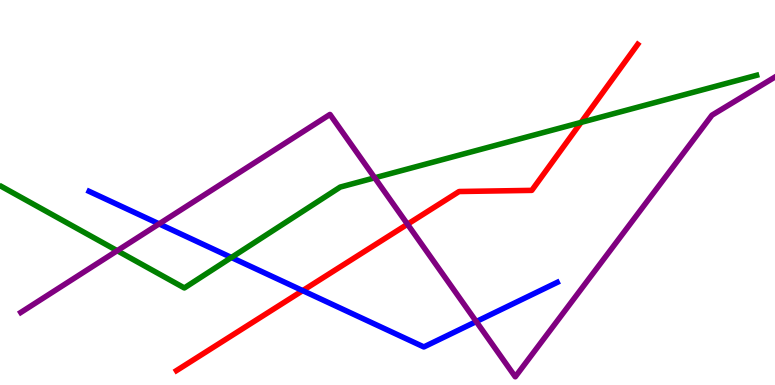[{'lines': ['blue', 'red'], 'intersections': [{'x': 3.91, 'y': 2.45}]}, {'lines': ['green', 'red'], 'intersections': [{'x': 7.5, 'y': 6.82}]}, {'lines': ['purple', 'red'], 'intersections': [{'x': 5.26, 'y': 4.18}]}, {'lines': ['blue', 'green'], 'intersections': [{'x': 2.99, 'y': 3.31}]}, {'lines': ['blue', 'purple'], 'intersections': [{'x': 2.05, 'y': 4.18}, {'x': 6.15, 'y': 1.65}]}, {'lines': ['green', 'purple'], 'intersections': [{'x': 1.51, 'y': 3.49}, {'x': 4.84, 'y': 5.38}]}]